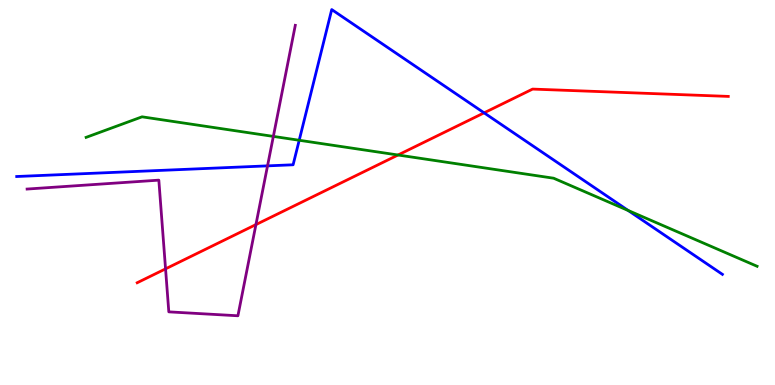[{'lines': ['blue', 'red'], 'intersections': [{'x': 6.25, 'y': 7.07}]}, {'lines': ['green', 'red'], 'intersections': [{'x': 5.14, 'y': 5.97}]}, {'lines': ['purple', 'red'], 'intersections': [{'x': 2.14, 'y': 3.02}, {'x': 3.3, 'y': 4.17}]}, {'lines': ['blue', 'green'], 'intersections': [{'x': 3.86, 'y': 6.36}, {'x': 8.11, 'y': 4.53}]}, {'lines': ['blue', 'purple'], 'intersections': [{'x': 3.45, 'y': 5.69}]}, {'lines': ['green', 'purple'], 'intersections': [{'x': 3.53, 'y': 6.46}]}]